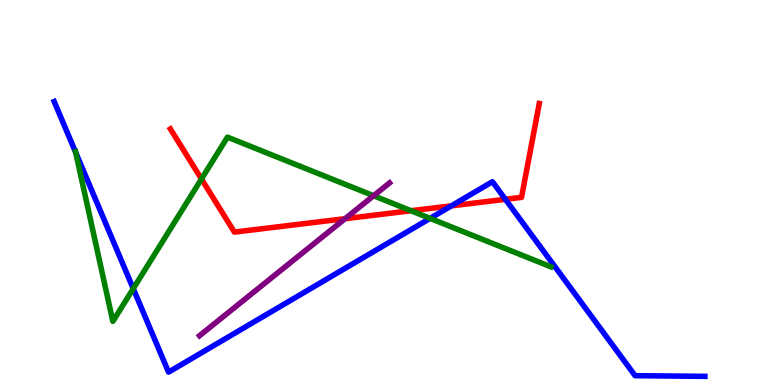[{'lines': ['blue', 'red'], 'intersections': [{'x': 5.82, 'y': 4.65}, {'x': 6.52, 'y': 4.82}]}, {'lines': ['green', 'red'], 'intersections': [{'x': 2.6, 'y': 5.35}, {'x': 5.3, 'y': 4.53}]}, {'lines': ['purple', 'red'], 'intersections': [{'x': 4.45, 'y': 4.32}]}, {'lines': ['blue', 'green'], 'intersections': [{'x': 0.976, 'y': 6.04}, {'x': 1.72, 'y': 2.5}, {'x': 5.55, 'y': 4.33}]}, {'lines': ['blue', 'purple'], 'intersections': []}, {'lines': ['green', 'purple'], 'intersections': [{'x': 4.82, 'y': 4.92}]}]